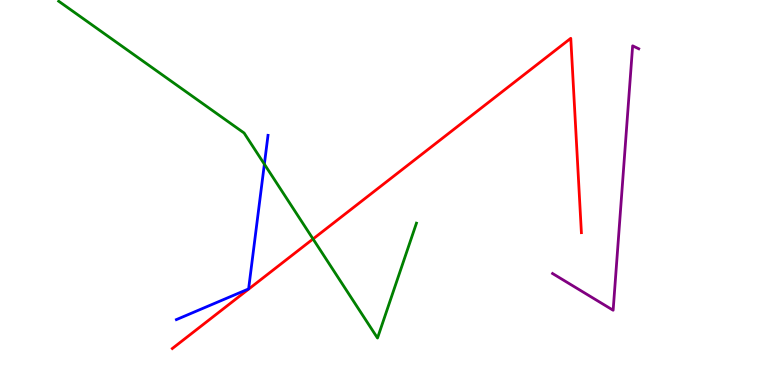[{'lines': ['blue', 'red'], 'intersections': []}, {'lines': ['green', 'red'], 'intersections': [{'x': 4.04, 'y': 3.79}]}, {'lines': ['purple', 'red'], 'intersections': []}, {'lines': ['blue', 'green'], 'intersections': [{'x': 3.41, 'y': 5.74}]}, {'lines': ['blue', 'purple'], 'intersections': []}, {'lines': ['green', 'purple'], 'intersections': []}]